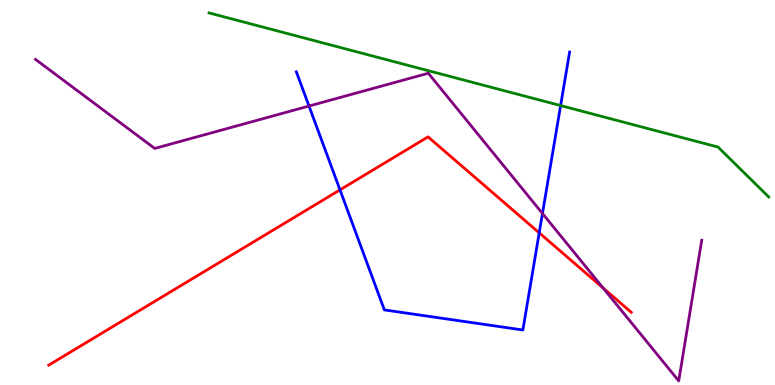[{'lines': ['blue', 'red'], 'intersections': [{'x': 4.39, 'y': 5.07}, {'x': 6.96, 'y': 3.95}]}, {'lines': ['green', 'red'], 'intersections': []}, {'lines': ['purple', 'red'], 'intersections': [{'x': 7.78, 'y': 2.52}]}, {'lines': ['blue', 'green'], 'intersections': [{'x': 7.23, 'y': 7.26}]}, {'lines': ['blue', 'purple'], 'intersections': [{'x': 3.99, 'y': 7.25}, {'x': 7.0, 'y': 4.46}]}, {'lines': ['green', 'purple'], 'intersections': []}]